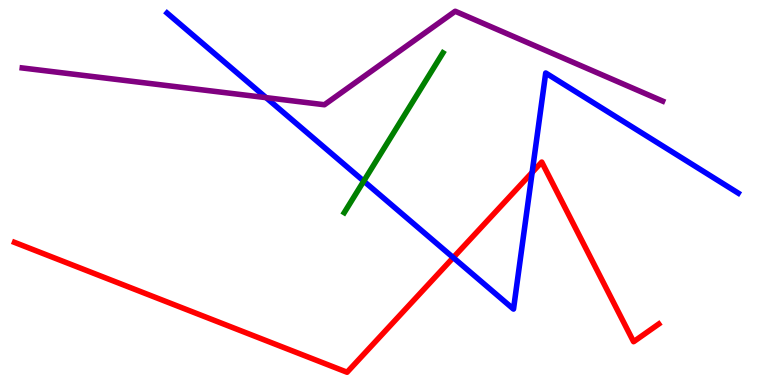[{'lines': ['blue', 'red'], 'intersections': [{'x': 5.85, 'y': 3.31}, {'x': 6.87, 'y': 5.52}]}, {'lines': ['green', 'red'], 'intersections': []}, {'lines': ['purple', 'red'], 'intersections': []}, {'lines': ['blue', 'green'], 'intersections': [{'x': 4.69, 'y': 5.3}]}, {'lines': ['blue', 'purple'], 'intersections': [{'x': 3.43, 'y': 7.46}]}, {'lines': ['green', 'purple'], 'intersections': []}]